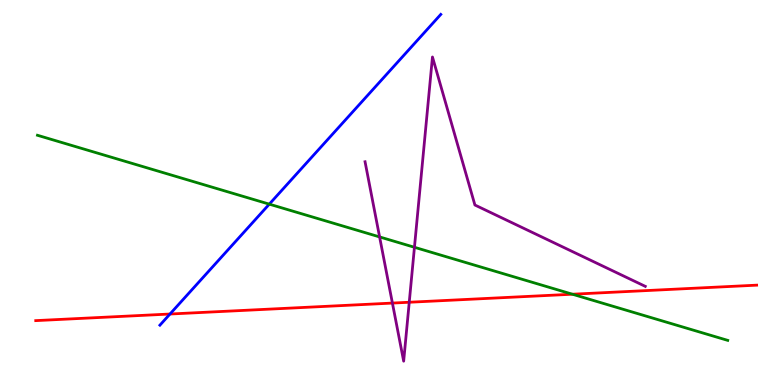[{'lines': ['blue', 'red'], 'intersections': [{'x': 2.19, 'y': 1.84}]}, {'lines': ['green', 'red'], 'intersections': [{'x': 7.39, 'y': 2.36}]}, {'lines': ['purple', 'red'], 'intersections': [{'x': 5.06, 'y': 2.13}, {'x': 5.28, 'y': 2.15}]}, {'lines': ['blue', 'green'], 'intersections': [{'x': 3.47, 'y': 4.7}]}, {'lines': ['blue', 'purple'], 'intersections': []}, {'lines': ['green', 'purple'], 'intersections': [{'x': 4.9, 'y': 3.85}, {'x': 5.35, 'y': 3.58}]}]